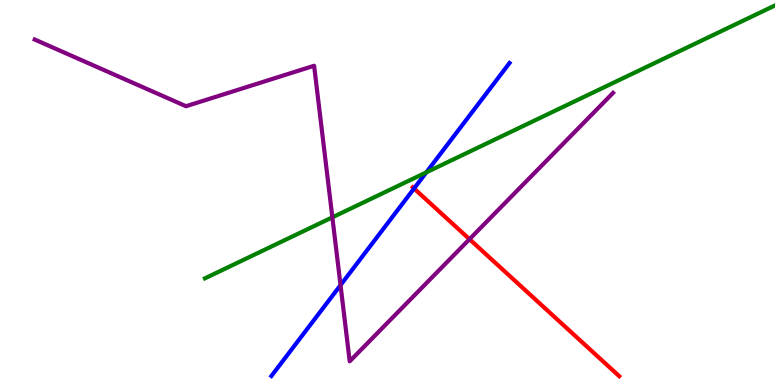[{'lines': ['blue', 'red'], 'intersections': [{'x': 5.34, 'y': 5.1}]}, {'lines': ['green', 'red'], 'intersections': []}, {'lines': ['purple', 'red'], 'intersections': [{'x': 6.06, 'y': 3.79}]}, {'lines': ['blue', 'green'], 'intersections': [{'x': 5.5, 'y': 5.52}]}, {'lines': ['blue', 'purple'], 'intersections': [{'x': 4.39, 'y': 2.59}]}, {'lines': ['green', 'purple'], 'intersections': [{'x': 4.29, 'y': 4.36}]}]